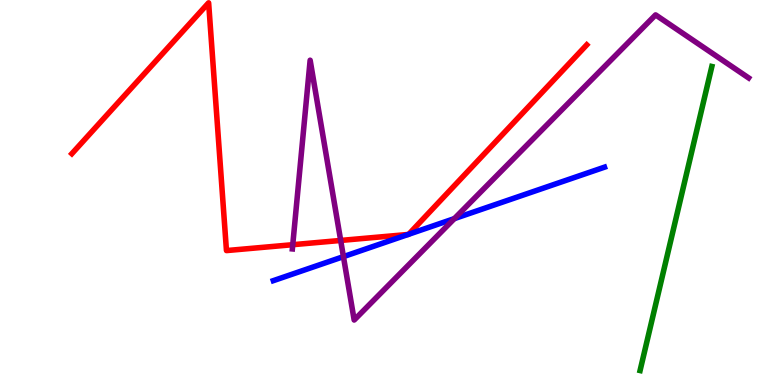[{'lines': ['blue', 'red'], 'intersections': [{'x': 5.27, 'y': 3.91}, {'x': 5.27, 'y': 3.92}]}, {'lines': ['green', 'red'], 'intersections': []}, {'lines': ['purple', 'red'], 'intersections': [{'x': 3.78, 'y': 3.64}, {'x': 4.4, 'y': 3.75}]}, {'lines': ['blue', 'green'], 'intersections': []}, {'lines': ['blue', 'purple'], 'intersections': [{'x': 4.43, 'y': 3.33}, {'x': 5.86, 'y': 4.32}]}, {'lines': ['green', 'purple'], 'intersections': []}]